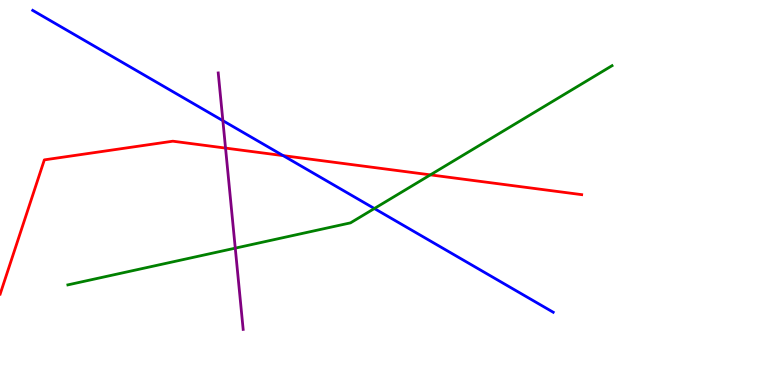[{'lines': ['blue', 'red'], 'intersections': [{'x': 3.65, 'y': 5.96}]}, {'lines': ['green', 'red'], 'intersections': [{'x': 5.55, 'y': 5.46}]}, {'lines': ['purple', 'red'], 'intersections': [{'x': 2.91, 'y': 6.15}]}, {'lines': ['blue', 'green'], 'intersections': [{'x': 4.83, 'y': 4.58}]}, {'lines': ['blue', 'purple'], 'intersections': [{'x': 2.88, 'y': 6.87}]}, {'lines': ['green', 'purple'], 'intersections': [{'x': 3.04, 'y': 3.55}]}]